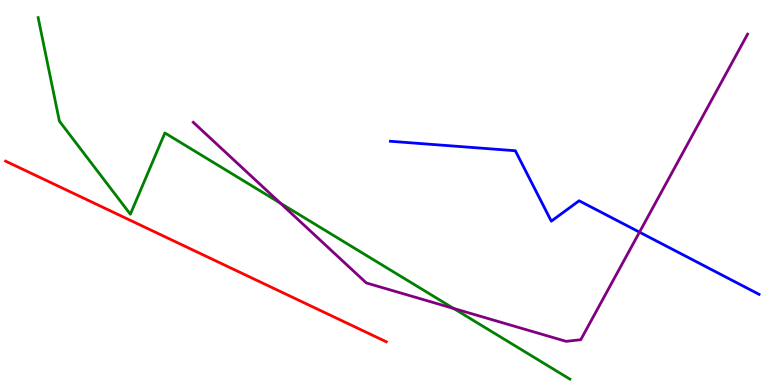[{'lines': ['blue', 'red'], 'intersections': []}, {'lines': ['green', 'red'], 'intersections': []}, {'lines': ['purple', 'red'], 'intersections': []}, {'lines': ['blue', 'green'], 'intersections': []}, {'lines': ['blue', 'purple'], 'intersections': [{'x': 8.25, 'y': 3.97}]}, {'lines': ['green', 'purple'], 'intersections': [{'x': 3.62, 'y': 4.72}, {'x': 5.85, 'y': 1.99}]}]